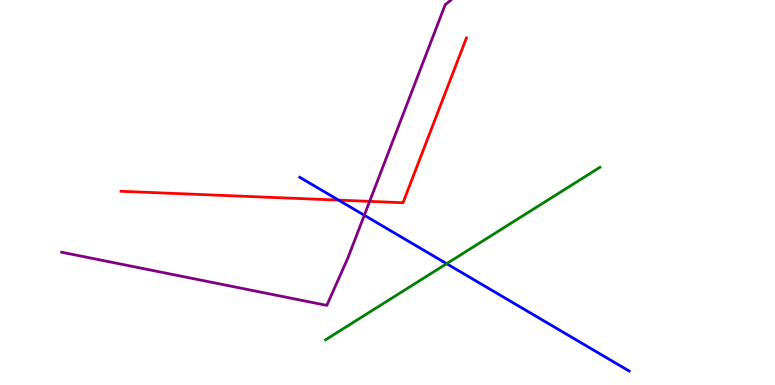[{'lines': ['blue', 'red'], 'intersections': [{'x': 4.37, 'y': 4.8}]}, {'lines': ['green', 'red'], 'intersections': []}, {'lines': ['purple', 'red'], 'intersections': [{'x': 4.77, 'y': 4.77}]}, {'lines': ['blue', 'green'], 'intersections': [{'x': 5.76, 'y': 3.15}]}, {'lines': ['blue', 'purple'], 'intersections': [{'x': 4.7, 'y': 4.41}]}, {'lines': ['green', 'purple'], 'intersections': []}]